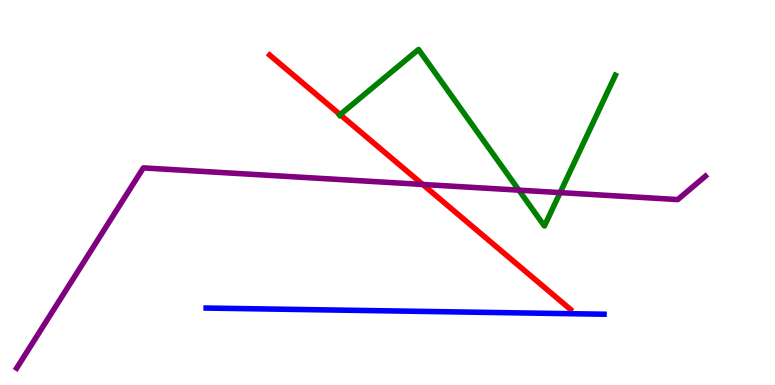[{'lines': ['blue', 'red'], 'intersections': []}, {'lines': ['green', 'red'], 'intersections': [{'x': 4.39, 'y': 7.02}]}, {'lines': ['purple', 'red'], 'intersections': [{'x': 5.45, 'y': 5.21}]}, {'lines': ['blue', 'green'], 'intersections': []}, {'lines': ['blue', 'purple'], 'intersections': []}, {'lines': ['green', 'purple'], 'intersections': [{'x': 6.7, 'y': 5.06}, {'x': 7.23, 'y': 5.0}]}]